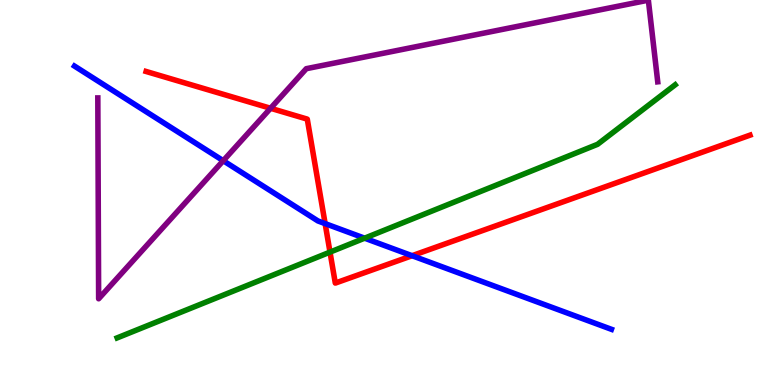[{'lines': ['blue', 'red'], 'intersections': [{'x': 4.2, 'y': 4.19}, {'x': 5.32, 'y': 3.36}]}, {'lines': ['green', 'red'], 'intersections': [{'x': 4.26, 'y': 3.45}]}, {'lines': ['purple', 'red'], 'intersections': [{'x': 3.49, 'y': 7.19}]}, {'lines': ['blue', 'green'], 'intersections': [{'x': 4.7, 'y': 3.81}]}, {'lines': ['blue', 'purple'], 'intersections': [{'x': 2.88, 'y': 5.83}]}, {'lines': ['green', 'purple'], 'intersections': []}]